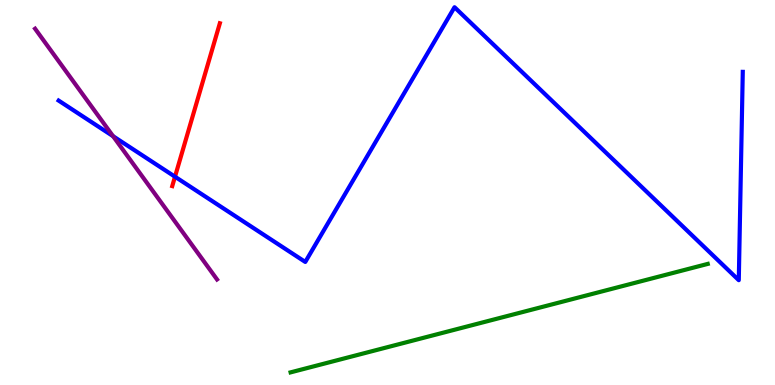[{'lines': ['blue', 'red'], 'intersections': [{'x': 2.26, 'y': 5.41}]}, {'lines': ['green', 'red'], 'intersections': []}, {'lines': ['purple', 'red'], 'intersections': []}, {'lines': ['blue', 'green'], 'intersections': []}, {'lines': ['blue', 'purple'], 'intersections': [{'x': 1.46, 'y': 6.46}]}, {'lines': ['green', 'purple'], 'intersections': []}]